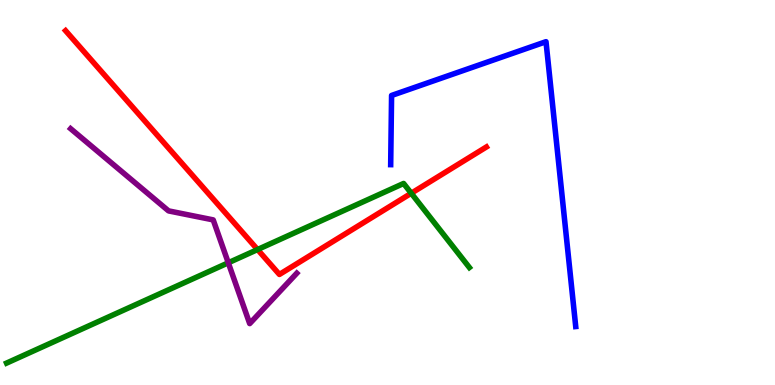[{'lines': ['blue', 'red'], 'intersections': []}, {'lines': ['green', 'red'], 'intersections': [{'x': 3.32, 'y': 3.52}, {'x': 5.31, 'y': 4.98}]}, {'lines': ['purple', 'red'], 'intersections': []}, {'lines': ['blue', 'green'], 'intersections': []}, {'lines': ['blue', 'purple'], 'intersections': []}, {'lines': ['green', 'purple'], 'intersections': [{'x': 2.95, 'y': 3.17}]}]